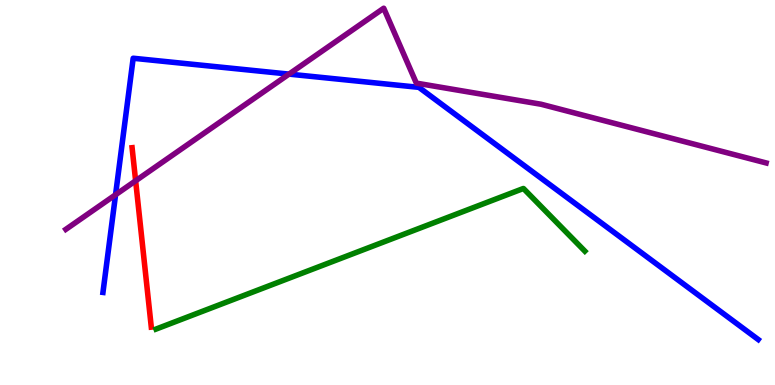[{'lines': ['blue', 'red'], 'intersections': []}, {'lines': ['green', 'red'], 'intersections': []}, {'lines': ['purple', 'red'], 'intersections': [{'x': 1.75, 'y': 5.3}]}, {'lines': ['blue', 'green'], 'intersections': []}, {'lines': ['blue', 'purple'], 'intersections': [{'x': 1.49, 'y': 4.94}, {'x': 3.73, 'y': 8.07}]}, {'lines': ['green', 'purple'], 'intersections': []}]